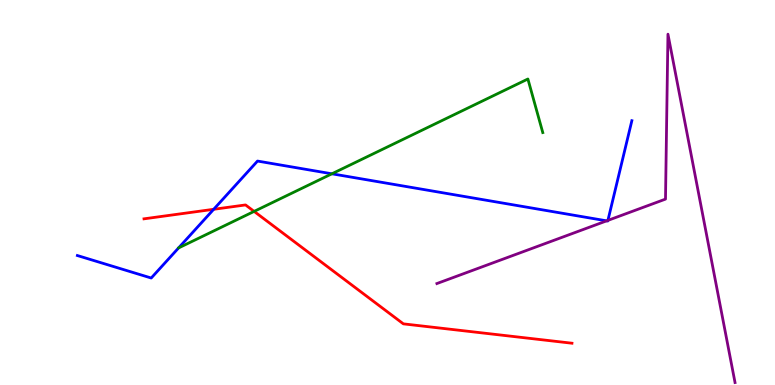[{'lines': ['blue', 'red'], 'intersections': [{'x': 2.76, 'y': 4.56}]}, {'lines': ['green', 'red'], 'intersections': [{'x': 3.28, 'y': 4.51}]}, {'lines': ['purple', 'red'], 'intersections': []}, {'lines': ['blue', 'green'], 'intersections': [{'x': 4.28, 'y': 5.49}]}, {'lines': ['blue', 'purple'], 'intersections': [{'x': 7.83, 'y': 4.26}, {'x': 7.84, 'y': 4.28}]}, {'lines': ['green', 'purple'], 'intersections': []}]